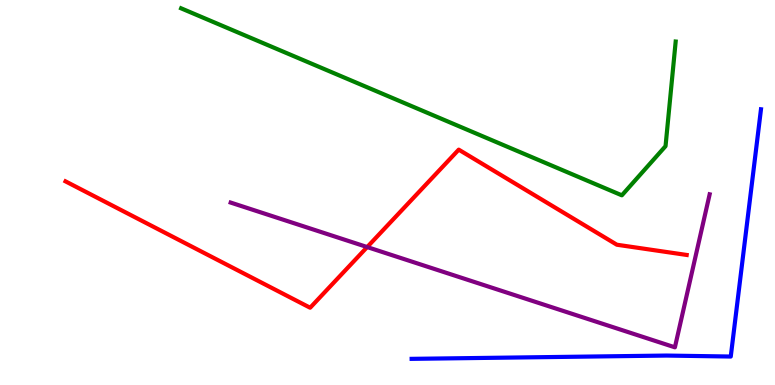[{'lines': ['blue', 'red'], 'intersections': []}, {'lines': ['green', 'red'], 'intersections': []}, {'lines': ['purple', 'red'], 'intersections': [{'x': 4.74, 'y': 3.58}]}, {'lines': ['blue', 'green'], 'intersections': []}, {'lines': ['blue', 'purple'], 'intersections': []}, {'lines': ['green', 'purple'], 'intersections': []}]